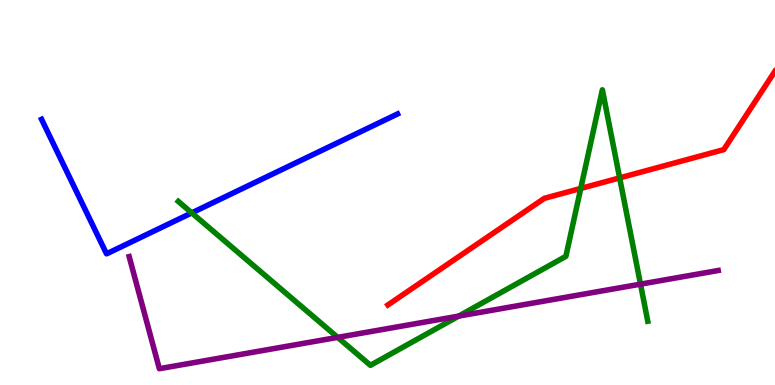[{'lines': ['blue', 'red'], 'intersections': []}, {'lines': ['green', 'red'], 'intersections': [{'x': 7.49, 'y': 5.11}, {'x': 8.0, 'y': 5.38}]}, {'lines': ['purple', 'red'], 'intersections': []}, {'lines': ['blue', 'green'], 'intersections': [{'x': 2.47, 'y': 4.47}]}, {'lines': ['blue', 'purple'], 'intersections': []}, {'lines': ['green', 'purple'], 'intersections': [{'x': 4.36, 'y': 1.24}, {'x': 5.92, 'y': 1.79}, {'x': 8.26, 'y': 2.62}]}]